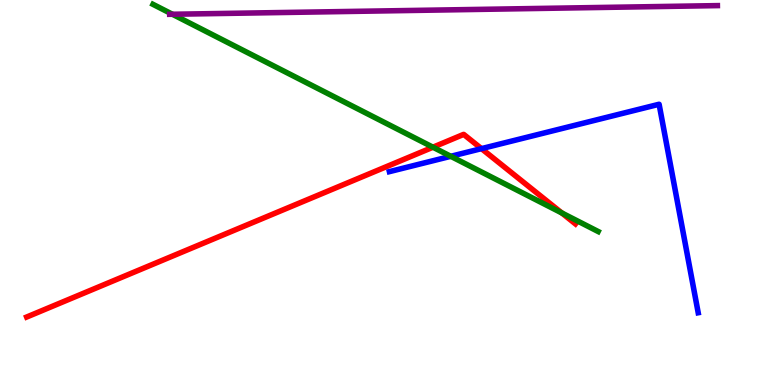[{'lines': ['blue', 'red'], 'intersections': [{'x': 6.21, 'y': 6.14}]}, {'lines': ['green', 'red'], 'intersections': [{'x': 5.59, 'y': 6.18}, {'x': 7.25, 'y': 4.47}]}, {'lines': ['purple', 'red'], 'intersections': []}, {'lines': ['blue', 'green'], 'intersections': [{'x': 5.82, 'y': 5.94}]}, {'lines': ['blue', 'purple'], 'intersections': []}, {'lines': ['green', 'purple'], 'intersections': [{'x': 2.22, 'y': 9.63}]}]